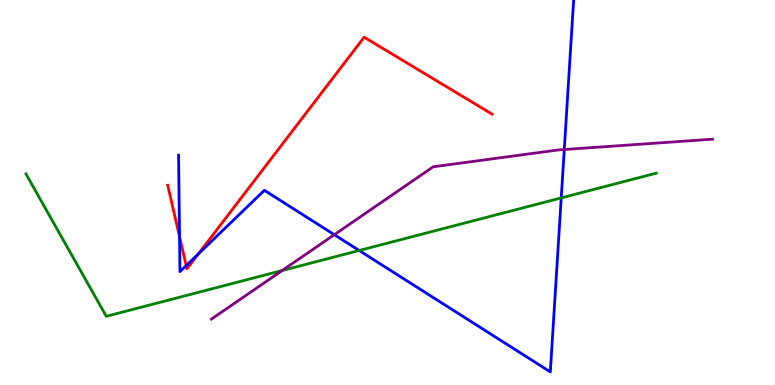[{'lines': ['blue', 'red'], 'intersections': [{'x': 2.32, 'y': 3.85}, {'x': 2.4, 'y': 3.1}, {'x': 2.56, 'y': 3.4}]}, {'lines': ['green', 'red'], 'intersections': []}, {'lines': ['purple', 'red'], 'intersections': []}, {'lines': ['blue', 'green'], 'intersections': [{'x': 4.63, 'y': 3.49}, {'x': 7.24, 'y': 4.86}]}, {'lines': ['blue', 'purple'], 'intersections': [{'x': 4.31, 'y': 3.9}, {'x': 7.28, 'y': 6.12}]}, {'lines': ['green', 'purple'], 'intersections': [{'x': 3.64, 'y': 2.97}]}]